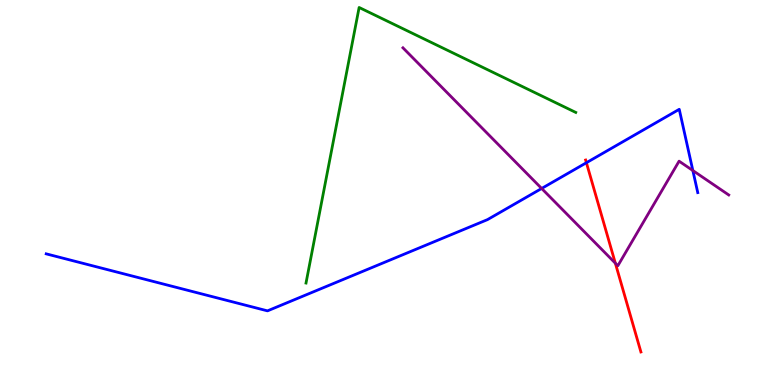[{'lines': ['blue', 'red'], 'intersections': [{'x': 7.57, 'y': 5.77}]}, {'lines': ['green', 'red'], 'intersections': []}, {'lines': ['purple', 'red'], 'intersections': [{'x': 7.94, 'y': 3.16}]}, {'lines': ['blue', 'green'], 'intersections': []}, {'lines': ['blue', 'purple'], 'intersections': [{'x': 6.99, 'y': 5.1}, {'x': 8.94, 'y': 5.57}]}, {'lines': ['green', 'purple'], 'intersections': []}]